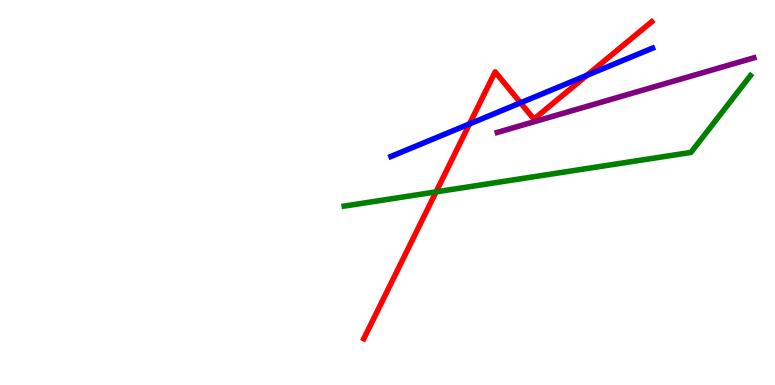[{'lines': ['blue', 'red'], 'intersections': [{'x': 6.06, 'y': 6.78}, {'x': 6.72, 'y': 7.33}, {'x': 7.57, 'y': 8.04}]}, {'lines': ['green', 'red'], 'intersections': [{'x': 5.63, 'y': 5.02}]}, {'lines': ['purple', 'red'], 'intersections': []}, {'lines': ['blue', 'green'], 'intersections': []}, {'lines': ['blue', 'purple'], 'intersections': []}, {'lines': ['green', 'purple'], 'intersections': []}]